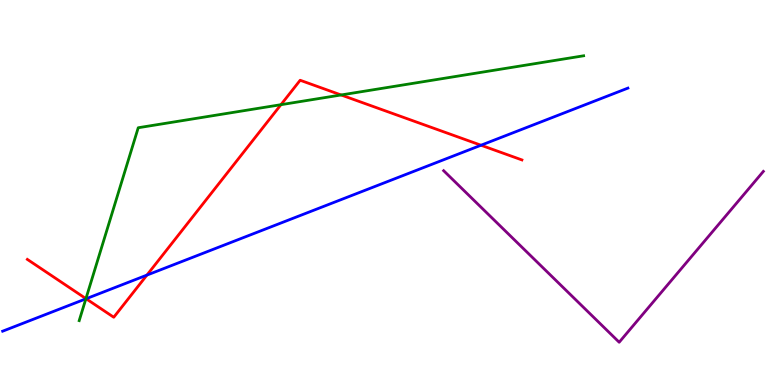[{'lines': ['blue', 'red'], 'intersections': [{'x': 1.11, 'y': 2.24}, {'x': 1.9, 'y': 2.85}, {'x': 6.21, 'y': 6.23}]}, {'lines': ['green', 'red'], 'intersections': [{'x': 1.11, 'y': 2.24}, {'x': 3.63, 'y': 7.28}, {'x': 4.4, 'y': 7.53}]}, {'lines': ['purple', 'red'], 'intersections': []}, {'lines': ['blue', 'green'], 'intersections': [{'x': 1.11, 'y': 2.24}]}, {'lines': ['blue', 'purple'], 'intersections': []}, {'lines': ['green', 'purple'], 'intersections': []}]